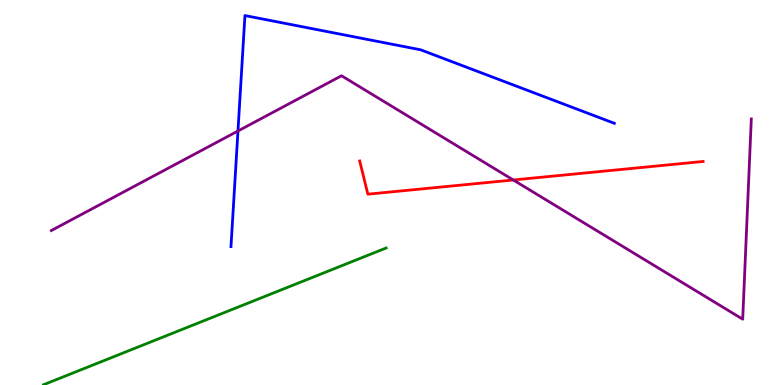[{'lines': ['blue', 'red'], 'intersections': []}, {'lines': ['green', 'red'], 'intersections': []}, {'lines': ['purple', 'red'], 'intersections': [{'x': 6.62, 'y': 5.32}]}, {'lines': ['blue', 'green'], 'intersections': []}, {'lines': ['blue', 'purple'], 'intersections': [{'x': 3.07, 'y': 6.6}]}, {'lines': ['green', 'purple'], 'intersections': []}]